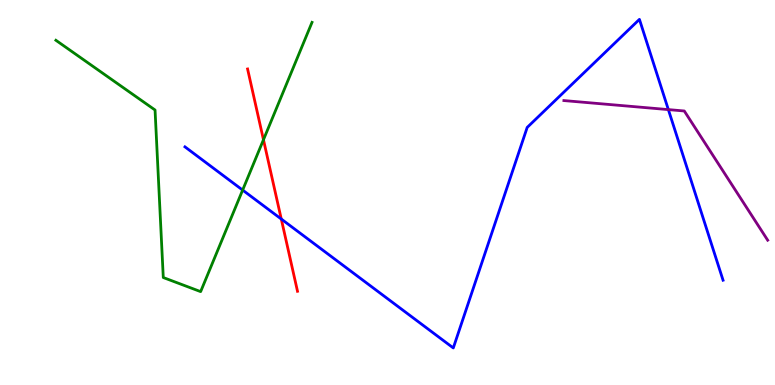[{'lines': ['blue', 'red'], 'intersections': [{'x': 3.63, 'y': 4.31}]}, {'lines': ['green', 'red'], 'intersections': [{'x': 3.4, 'y': 6.37}]}, {'lines': ['purple', 'red'], 'intersections': []}, {'lines': ['blue', 'green'], 'intersections': [{'x': 3.13, 'y': 5.06}]}, {'lines': ['blue', 'purple'], 'intersections': [{'x': 8.62, 'y': 7.15}]}, {'lines': ['green', 'purple'], 'intersections': []}]